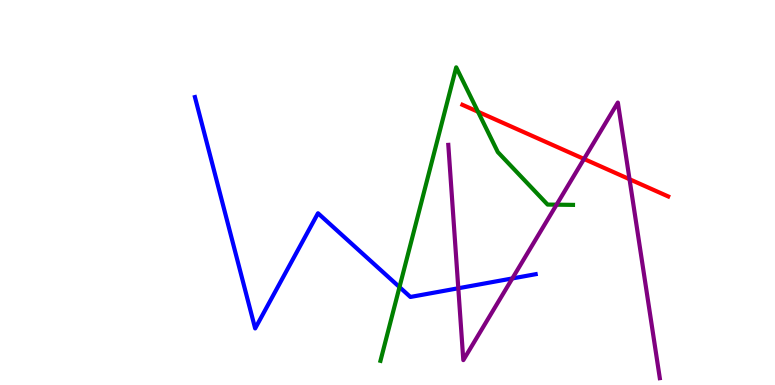[{'lines': ['blue', 'red'], 'intersections': []}, {'lines': ['green', 'red'], 'intersections': [{'x': 6.17, 'y': 7.1}]}, {'lines': ['purple', 'red'], 'intersections': [{'x': 7.54, 'y': 5.87}, {'x': 8.12, 'y': 5.35}]}, {'lines': ['blue', 'green'], 'intersections': [{'x': 5.15, 'y': 2.54}]}, {'lines': ['blue', 'purple'], 'intersections': [{'x': 5.91, 'y': 2.51}, {'x': 6.61, 'y': 2.77}]}, {'lines': ['green', 'purple'], 'intersections': [{'x': 7.18, 'y': 4.68}]}]